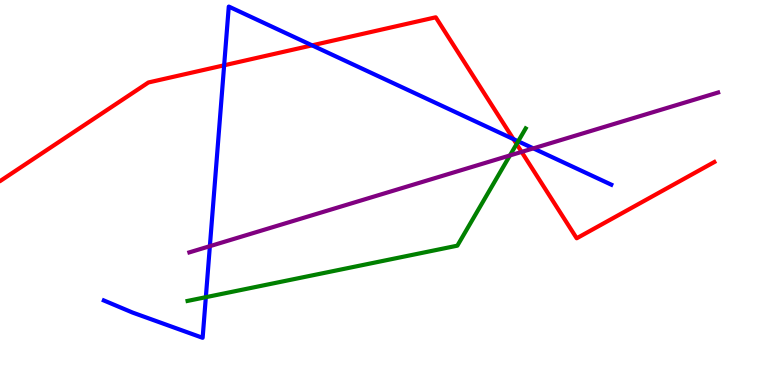[{'lines': ['blue', 'red'], 'intersections': [{'x': 2.89, 'y': 8.3}, {'x': 4.03, 'y': 8.82}, {'x': 6.63, 'y': 6.39}]}, {'lines': ['green', 'red'], 'intersections': [{'x': 6.67, 'y': 6.26}]}, {'lines': ['purple', 'red'], 'intersections': [{'x': 6.73, 'y': 6.05}]}, {'lines': ['blue', 'green'], 'intersections': [{'x': 2.66, 'y': 2.28}, {'x': 6.69, 'y': 6.33}]}, {'lines': ['blue', 'purple'], 'intersections': [{'x': 2.71, 'y': 3.61}, {'x': 6.88, 'y': 6.15}]}, {'lines': ['green', 'purple'], 'intersections': [{'x': 6.58, 'y': 5.96}]}]